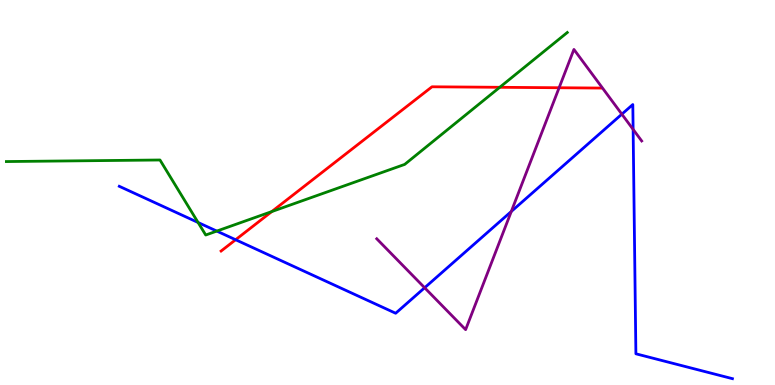[{'lines': ['blue', 'red'], 'intersections': [{'x': 3.04, 'y': 3.77}]}, {'lines': ['green', 'red'], 'intersections': [{'x': 3.51, 'y': 4.5}, {'x': 6.45, 'y': 7.73}]}, {'lines': ['purple', 'red'], 'intersections': [{'x': 7.21, 'y': 7.72}]}, {'lines': ['blue', 'green'], 'intersections': [{'x': 2.56, 'y': 4.22}, {'x': 2.8, 'y': 4.0}]}, {'lines': ['blue', 'purple'], 'intersections': [{'x': 5.48, 'y': 2.53}, {'x': 6.6, 'y': 4.51}, {'x': 8.02, 'y': 7.03}, {'x': 8.17, 'y': 6.64}]}, {'lines': ['green', 'purple'], 'intersections': []}]